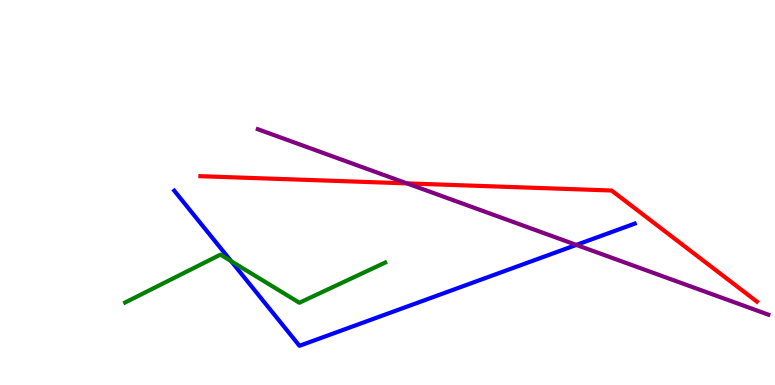[{'lines': ['blue', 'red'], 'intersections': []}, {'lines': ['green', 'red'], 'intersections': []}, {'lines': ['purple', 'red'], 'intersections': [{'x': 5.25, 'y': 5.24}]}, {'lines': ['blue', 'green'], 'intersections': [{'x': 2.98, 'y': 3.22}]}, {'lines': ['blue', 'purple'], 'intersections': [{'x': 7.44, 'y': 3.64}]}, {'lines': ['green', 'purple'], 'intersections': []}]